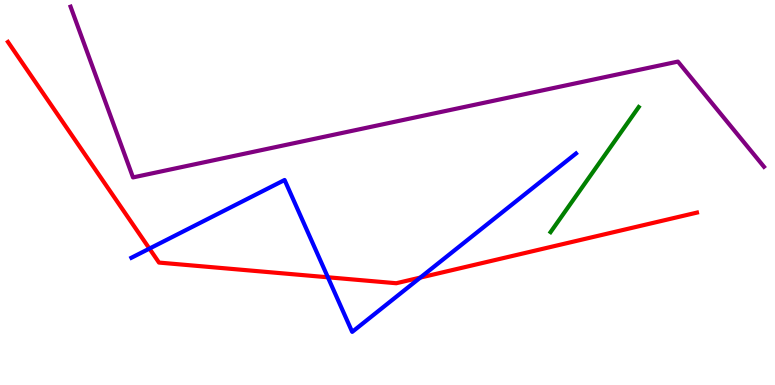[{'lines': ['blue', 'red'], 'intersections': [{'x': 1.93, 'y': 3.54}, {'x': 4.23, 'y': 2.8}, {'x': 5.42, 'y': 2.79}]}, {'lines': ['green', 'red'], 'intersections': []}, {'lines': ['purple', 'red'], 'intersections': []}, {'lines': ['blue', 'green'], 'intersections': []}, {'lines': ['blue', 'purple'], 'intersections': []}, {'lines': ['green', 'purple'], 'intersections': []}]